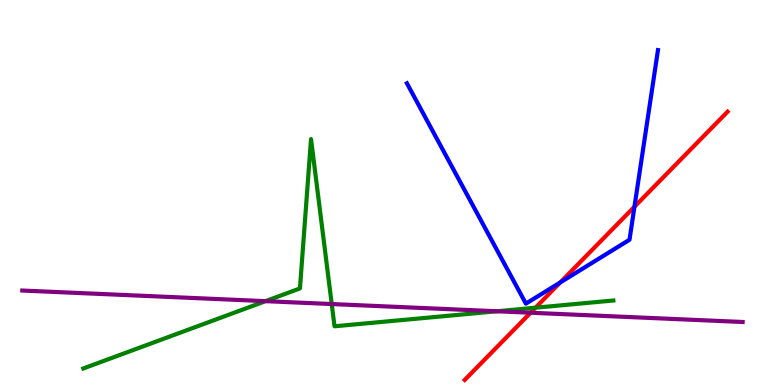[{'lines': ['blue', 'red'], 'intersections': [{'x': 7.23, 'y': 2.66}, {'x': 8.19, 'y': 4.63}]}, {'lines': ['green', 'red'], 'intersections': [{'x': 6.91, 'y': 2.01}]}, {'lines': ['purple', 'red'], 'intersections': [{'x': 6.85, 'y': 1.88}]}, {'lines': ['blue', 'green'], 'intersections': []}, {'lines': ['blue', 'purple'], 'intersections': []}, {'lines': ['green', 'purple'], 'intersections': [{'x': 3.43, 'y': 2.18}, {'x': 4.28, 'y': 2.1}, {'x': 6.41, 'y': 1.92}]}]